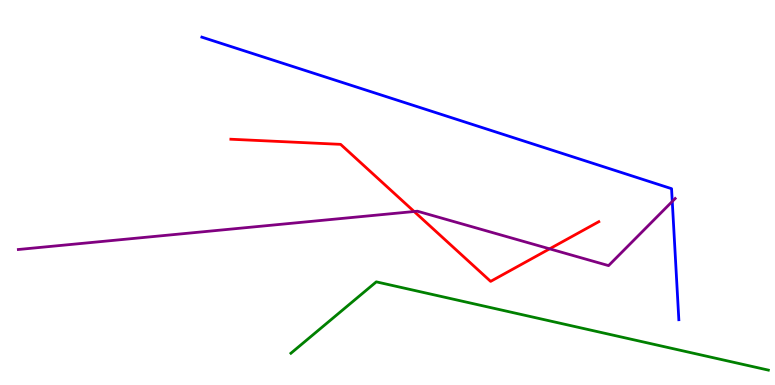[{'lines': ['blue', 'red'], 'intersections': []}, {'lines': ['green', 'red'], 'intersections': []}, {'lines': ['purple', 'red'], 'intersections': [{'x': 5.34, 'y': 4.51}, {'x': 7.09, 'y': 3.54}]}, {'lines': ['blue', 'green'], 'intersections': []}, {'lines': ['blue', 'purple'], 'intersections': [{'x': 8.67, 'y': 4.77}]}, {'lines': ['green', 'purple'], 'intersections': []}]